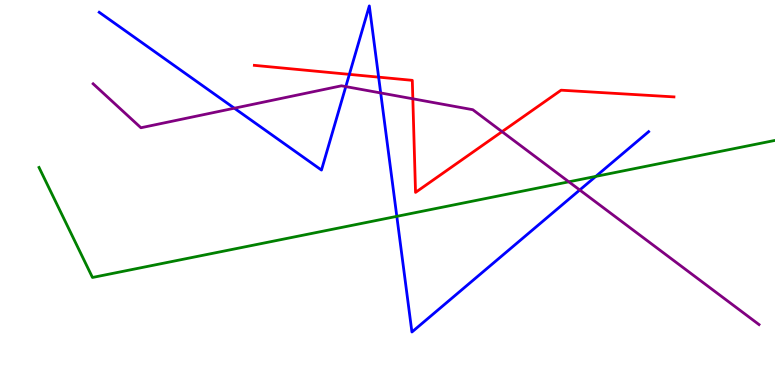[{'lines': ['blue', 'red'], 'intersections': [{'x': 4.51, 'y': 8.07}, {'x': 4.89, 'y': 8.0}]}, {'lines': ['green', 'red'], 'intersections': []}, {'lines': ['purple', 'red'], 'intersections': [{'x': 5.33, 'y': 7.43}, {'x': 6.48, 'y': 6.58}]}, {'lines': ['blue', 'green'], 'intersections': [{'x': 5.12, 'y': 4.38}, {'x': 7.69, 'y': 5.42}]}, {'lines': ['blue', 'purple'], 'intersections': [{'x': 3.02, 'y': 7.19}, {'x': 4.46, 'y': 7.75}, {'x': 4.91, 'y': 7.59}, {'x': 7.48, 'y': 5.07}]}, {'lines': ['green', 'purple'], 'intersections': [{'x': 7.34, 'y': 5.28}]}]